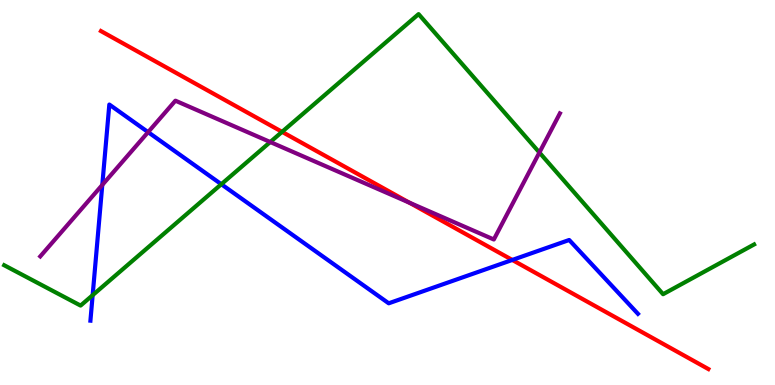[{'lines': ['blue', 'red'], 'intersections': [{'x': 6.61, 'y': 3.25}]}, {'lines': ['green', 'red'], 'intersections': [{'x': 3.64, 'y': 6.58}]}, {'lines': ['purple', 'red'], 'intersections': [{'x': 5.28, 'y': 4.74}]}, {'lines': ['blue', 'green'], 'intersections': [{'x': 1.2, 'y': 2.33}, {'x': 2.86, 'y': 5.21}]}, {'lines': ['blue', 'purple'], 'intersections': [{'x': 1.32, 'y': 5.2}, {'x': 1.91, 'y': 6.57}]}, {'lines': ['green', 'purple'], 'intersections': [{'x': 3.49, 'y': 6.31}, {'x': 6.96, 'y': 6.04}]}]